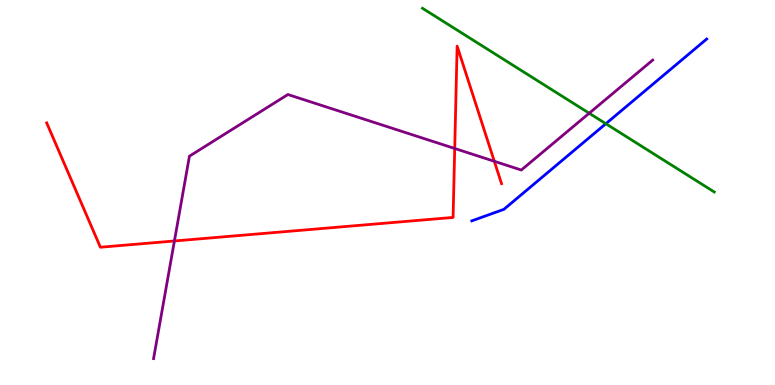[{'lines': ['blue', 'red'], 'intersections': []}, {'lines': ['green', 'red'], 'intersections': []}, {'lines': ['purple', 'red'], 'intersections': [{'x': 2.25, 'y': 3.74}, {'x': 5.87, 'y': 6.14}, {'x': 6.38, 'y': 5.81}]}, {'lines': ['blue', 'green'], 'intersections': [{'x': 7.82, 'y': 6.79}]}, {'lines': ['blue', 'purple'], 'intersections': []}, {'lines': ['green', 'purple'], 'intersections': [{'x': 7.6, 'y': 7.06}]}]